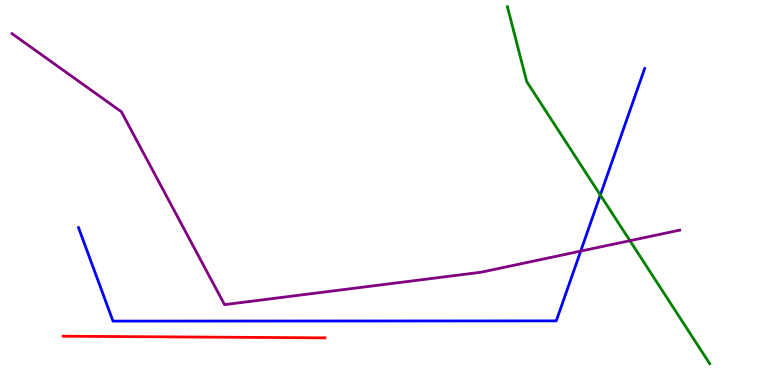[{'lines': ['blue', 'red'], 'intersections': []}, {'lines': ['green', 'red'], 'intersections': []}, {'lines': ['purple', 'red'], 'intersections': []}, {'lines': ['blue', 'green'], 'intersections': [{'x': 7.75, 'y': 4.93}]}, {'lines': ['blue', 'purple'], 'intersections': [{'x': 7.49, 'y': 3.48}]}, {'lines': ['green', 'purple'], 'intersections': [{'x': 8.13, 'y': 3.75}]}]